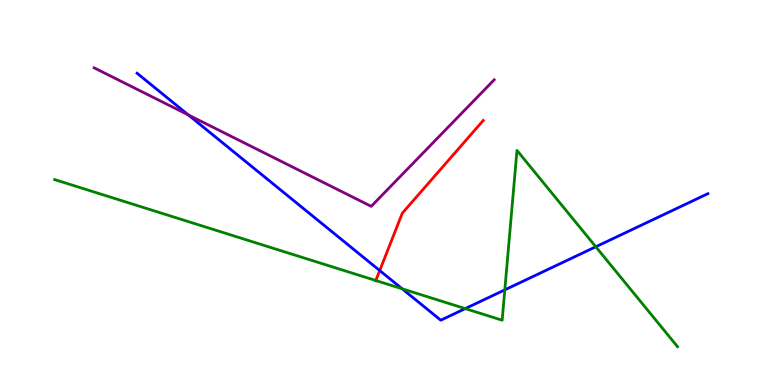[{'lines': ['blue', 'red'], 'intersections': [{'x': 4.9, 'y': 2.97}]}, {'lines': ['green', 'red'], 'intersections': [{'x': 4.85, 'y': 2.71}]}, {'lines': ['purple', 'red'], 'intersections': []}, {'lines': ['blue', 'green'], 'intersections': [{'x': 5.19, 'y': 2.5}, {'x': 6.0, 'y': 1.98}, {'x': 6.51, 'y': 2.47}, {'x': 7.69, 'y': 3.59}]}, {'lines': ['blue', 'purple'], 'intersections': [{'x': 2.43, 'y': 7.02}]}, {'lines': ['green', 'purple'], 'intersections': []}]